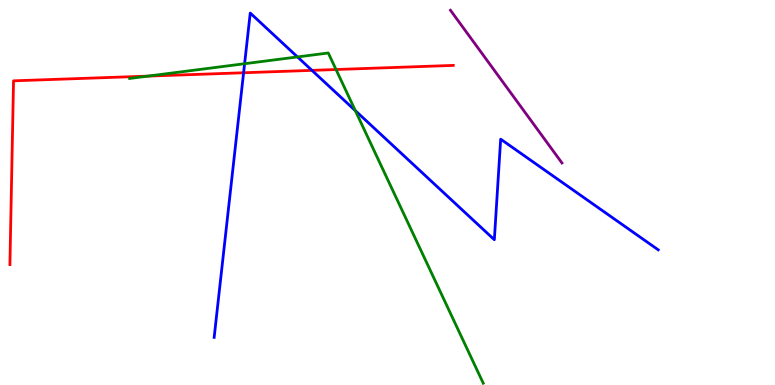[{'lines': ['blue', 'red'], 'intersections': [{'x': 3.14, 'y': 8.11}, {'x': 4.03, 'y': 8.17}]}, {'lines': ['green', 'red'], 'intersections': [{'x': 1.91, 'y': 8.02}, {'x': 4.34, 'y': 8.19}]}, {'lines': ['purple', 'red'], 'intersections': []}, {'lines': ['blue', 'green'], 'intersections': [{'x': 3.16, 'y': 8.35}, {'x': 3.84, 'y': 8.52}, {'x': 4.58, 'y': 7.13}]}, {'lines': ['blue', 'purple'], 'intersections': []}, {'lines': ['green', 'purple'], 'intersections': []}]